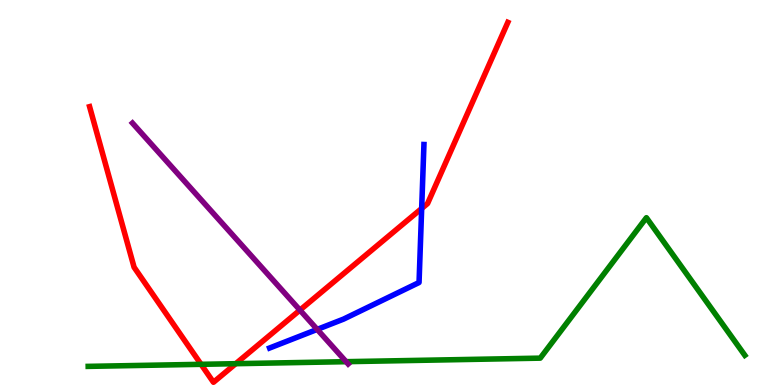[{'lines': ['blue', 'red'], 'intersections': [{'x': 5.44, 'y': 4.58}]}, {'lines': ['green', 'red'], 'intersections': [{'x': 2.59, 'y': 0.537}, {'x': 3.04, 'y': 0.554}]}, {'lines': ['purple', 'red'], 'intersections': [{'x': 3.87, 'y': 1.95}]}, {'lines': ['blue', 'green'], 'intersections': []}, {'lines': ['blue', 'purple'], 'intersections': [{'x': 4.09, 'y': 1.44}]}, {'lines': ['green', 'purple'], 'intersections': [{'x': 4.47, 'y': 0.606}]}]